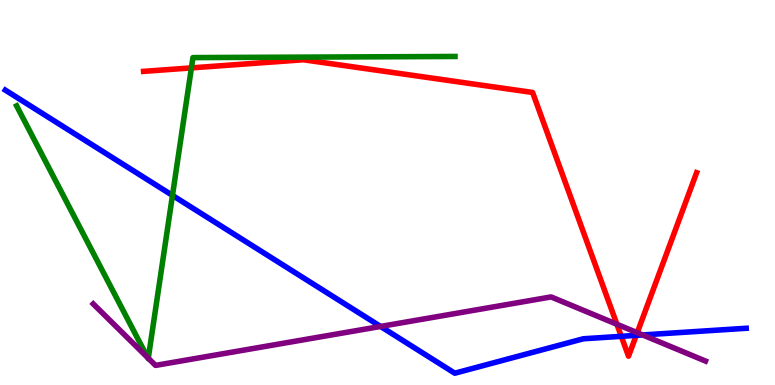[{'lines': ['blue', 'red'], 'intersections': [{'x': 8.02, 'y': 1.26}, {'x': 8.21, 'y': 1.29}]}, {'lines': ['green', 'red'], 'intersections': [{'x': 2.47, 'y': 8.24}]}, {'lines': ['purple', 'red'], 'intersections': [{'x': 7.96, 'y': 1.58}, {'x': 8.22, 'y': 1.36}]}, {'lines': ['blue', 'green'], 'intersections': [{'x': 2.23, 'y': 4.92}]}, {'lines': ['blue', 'purple'], 'intersections': [{'x': 4.91, 'y': 1.52}, {'x': 8.29, 'y': 1.3}]}, {'lines': ['green', 'purple'], 'intersections': [{'x': 1.9, 'y': 0.712}, {'x': 1.91, 'y': 0.696}]}]